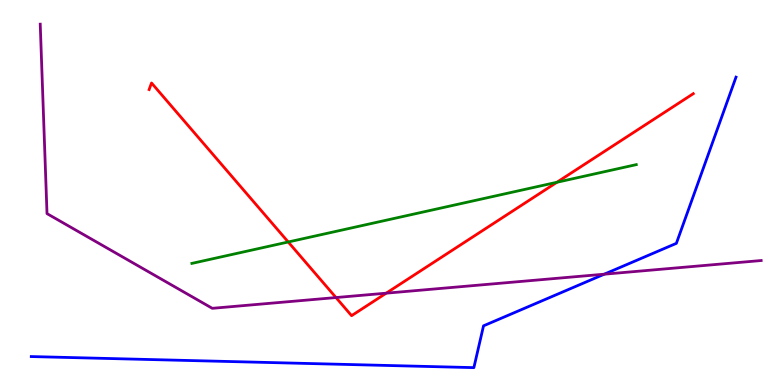[{'lines': ['blue', 'red'], 'intersections': []}, {'lines': ['green', 'red'], 'intersections': [{'x': 3.72, 'y': 3.71}, {'x': 7.19, 'y': 5.27}]}, {'lines': ['purple', 'red'], 'intersections': [{'x': 4.34, 'y': 2.27}, {'x': 4.98, 'y': 2.39}]}, {'lines': ['blue', 'green'], 'intersections': []}, {'lines': ['blue', 'purple'], 'intersections': [{'x': 7.8, 'y': 2.88}]}, {'lines': ['green', 'purple'], 'intersections': []}]